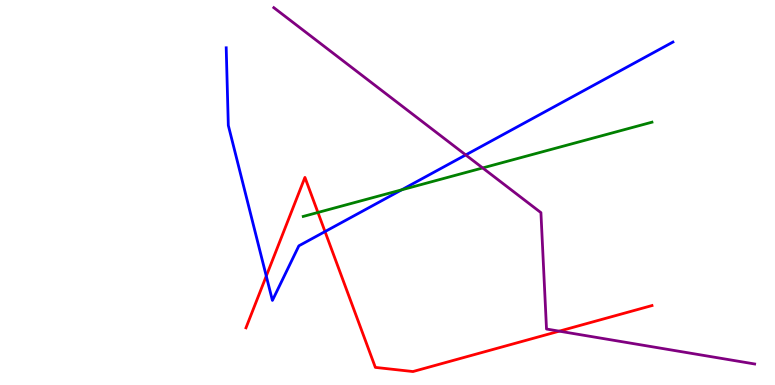[{'lines': ['blue', 'red'], 'intersections': [{'x': 3.44, 'y': 2.83}, {'x': 4.19, 'y': 3.98}]}, {'lines': ['green', 'red'], 'intersections': [{'x': 4.1, 'y': 4.48}]}, {'lines': ['purple', 'red'], 'intersections': [{'x': 7.22, 'y': 1.4}]}, {'lines': ['blue', 'green'], 'intersections': [{'x': 5.18, 'y': 5.07}]}, {'lines': ['blue', 'purple'], 'intersections': [{'x': 6.01, 'y': 5.98}]}, {'lines': ['green', 'purple'], 'intersections': [{'x': 6.23, 'y': 5.64}]}]